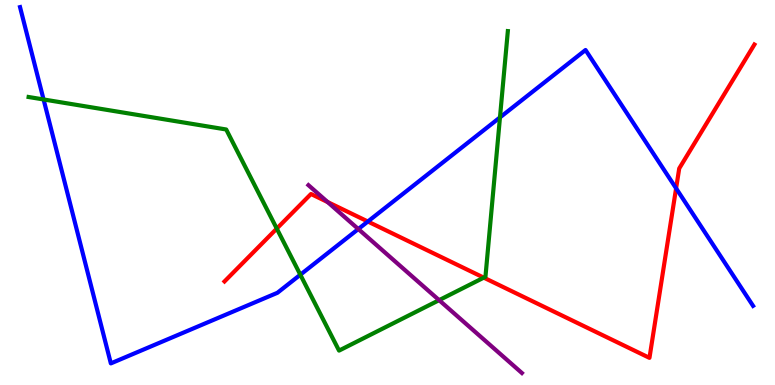[{'lines': ['blue', 'red'], 'intersections': [{'x': 4.75, 'y': 4.25}, {'x': 8.72, 'y': 5.11}]}, {'lines': ['green', 'red'], 'intersections': [{'x': 3.57, 'y': 4.06}, {'x': 6.24, 'y': 2.79}]}, {'lines': ['purple', 'red'], 'intersections': [{'x': 4.23, 'y': 4.75}]}, {'lines': ['blue', 'green'], 'intersections': [{'x': 0.562, 'y': 7.42}, {'x': 3.88, 'y': 2.86}, {'x': 6.45, 'y': 6.95}]}, {'lines': ['blue', 'purple'], 'intersections': [{'x': 4.62, 'y': 4.05}]}, {'lines': ['green', 'purple'], 'intersections': [{'x': 5.67, 'y': 2.2}]}]